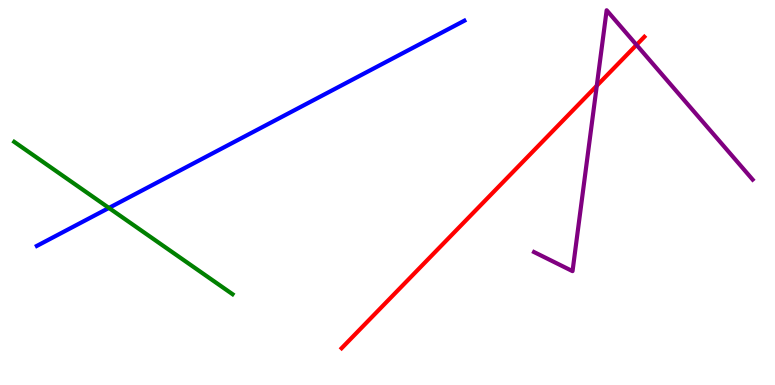[{'lines': ['blue', 'red'], 'intersections': []}, {'lines': ['green', 'red'], 'intersections': []}, {'lines': ['purple', 'red'], 'intersections': [{'x': 7.7, 'y': 7.77}, {'x': 8.21, 'y': 8.83}]}, {'lines': ['blue', 'green'], 'intersections': [{'x': 1.41, 'y': 4.6}]}, {'lines': ['blue', 'purple'], 'intersections': []}, {'lines': ['green', 'purple'], 'intersections': []}]